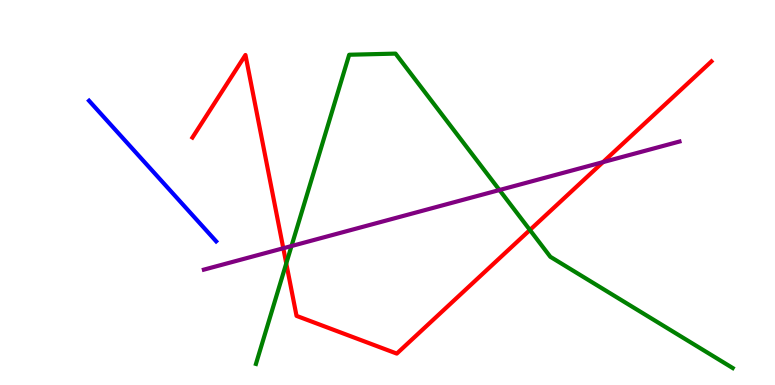[{'lines': ['blue', 'red'], 'intersections': []}, {'lines': ['green', 'red'], 'intersections': [{'x': 3.69, 'y': 3.16}, {'x': 6.84, 'y': 4.03}]}, {'lines': ['purple', 'red'], 'intersections': [{'x': 3.66, 'y': 3.55}, {'x': 7.78, 'y': 5.79}]}, {'lines': ['blue', 'green'], 'intersections': []}, {'lines': ['blue', 'purple'], 'intersections': []}, {'lines': ['green', 'purple'], 'intersections': [{'x': 3.76, 'y': 3.61}, {'x': 6.44, 'y': 5.06}]}]